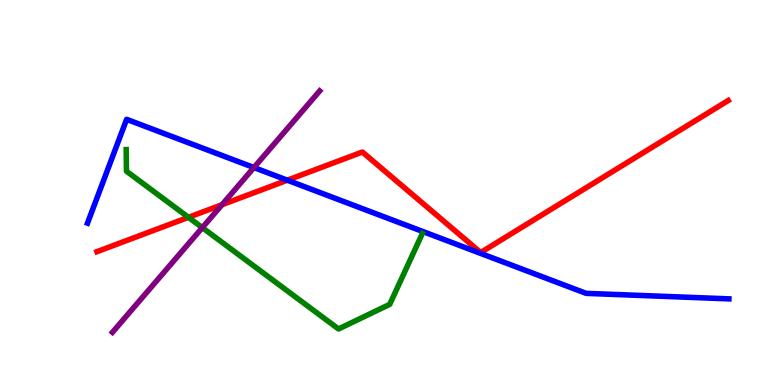[{'lines': ['blue', 'red'], 'intersections': [{'x': 3.71, 'y': 5.32}]}, {'lines': ['green', 'red'], 'intersections': [{'x': 2.43, 'y': 4.36}]}, {'lines': ['purple', 'red'], 'intersections': [{'x': 2.86, 'y': 4.68}]}, {'lines': ['blue', 'green'], 'intersections': []}, {'lines': ['blue', 'purple'], 'intersections': [{'x': 3.28, 'y': 5.65}]}, {'lines': ['green', 'purple'], 'intersections': [{'x': 2.61, 'y': 4.09}]}]